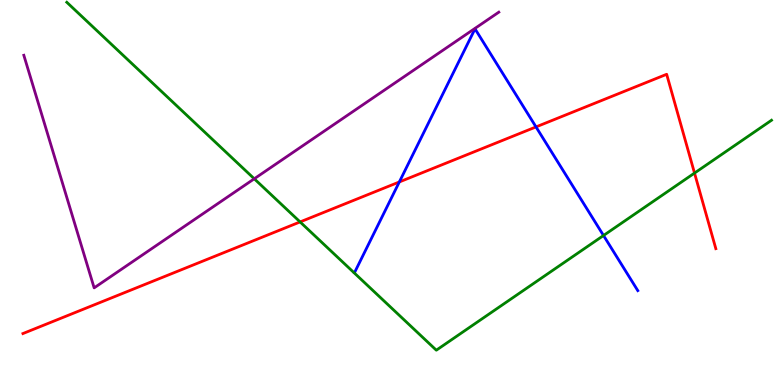[{'lines': ['blue', 'red'], 'intersections': [{'x': 5.15, 'y': 5.27}, {'x': 6.92, 'y': 6.7}]}, {'lines': ['green', 'red'], 'intersections': [{'x': 3.87, 'y': 4.24}, {'x': 8.96, 'y': 5.5}]}, {'lines': ['purple', 'red'], 'intersections': []}, {'lines': ['blue', 'green'], 'intersections': [{'x': 7.79, 'y': 3.88}]}, {'lines': ['blue', 'purple'], 'intersections': []}, {'lines': ['green', 'purple'], 'intersections': [{'x': 3.28, 'y': 5.36}]}]